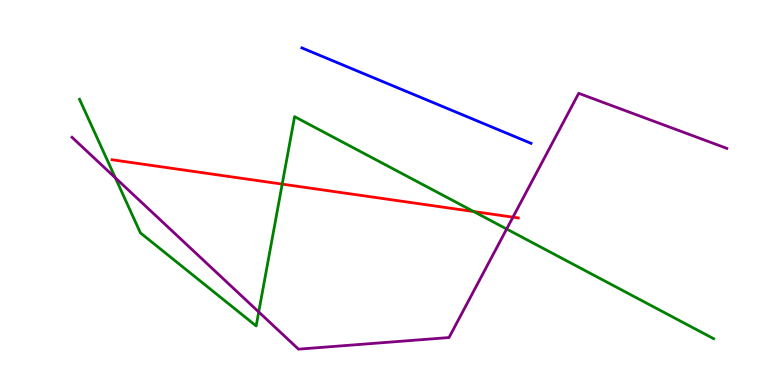[{'lines': ['blue', 'red'], 'intersections': []}, {'lines': ['green', 'red'], 'intersections': [{'x': 3.64, 'y': 5.22}, {'x': 6.11, 'y': 4.51}]}, {'lines': ['purple', 'red'], 'intersections': [{'x': 6.62, 'y': 4.36}]}, {'lines': ['blue', 'green'], 'intersections': []}, {'lines': ['blue', 'purple'], 'intersections': []}, {'lines': ['green', 'purple'], 'intersections': [{'x': 1.49, 'y': 5.38}, {'x': 3.34, 'y': 1.9}, {'x': 6.54, 'y': 4.05}]}]